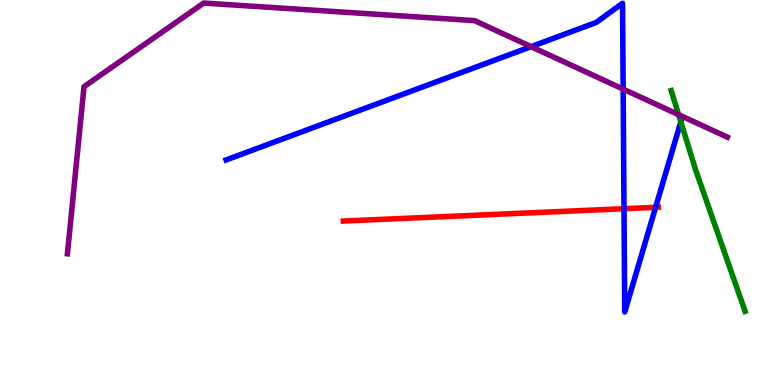[{'lines': ['blue', 'red'], 'intersections': [{'x': 8.05, 'y': 4.58}, {'x': 8.46, 'y': 4.61}]}, {'lines': ['green', 'red'], 'intersections': []}, {'lines': ['purple', 'red'], 'intersections': []}, {'lines': ['blue', 'green'], 'intersections': [{'x': 8.78, 'y': 6.83}]}, {'lines': ['blue', 'purple'], 'intersections': [{'x': 6.85, 'y': 8.79}, {'x': 8.04, 'y': 7.69}]}, {'lines': ['green', 'purple'], 'intersections': [{'x': 8.76, 'y': 7.02}]}]